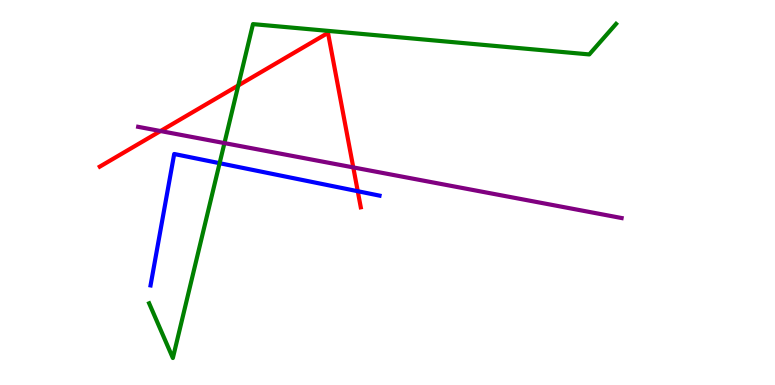[{'lines': ['blue', 'red'], 'intersections': [{'x': 4.62, 'y': 5.03}]}, {'lines': ['green', 'red'], 'intersections': [{'x': 3.07, 'y': 7.78}]}, {'lines': ['purple', 'red'], 'intersections': [{'x': 2.07, 'y': 6.6}, {'x': 4.56, 'y': 5.65}]}, {'lines': ['blue', 'green'], 'intersections': [{'x': 2.83, 'y': 5.76}]}, {'lines': ['blue', 'purple'], 'intersections': []}, {'lines': ['green', 'purple'], 'intersections': [{'x': 2.9, 'y': 6.28}]}]